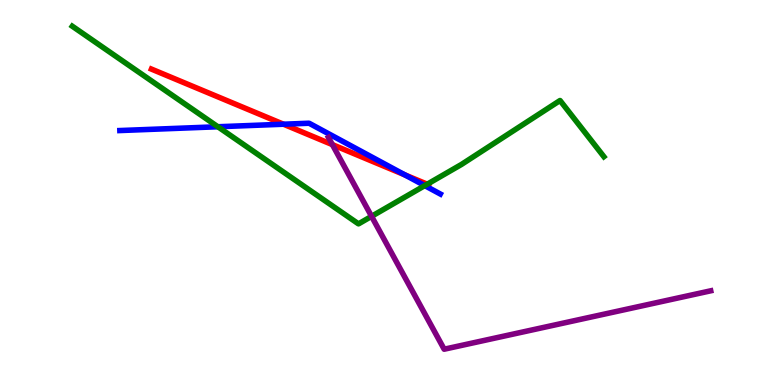[{'lines': ['blue', 'red'], 'intersections': [{'x': 3.66, 'y': 6.77}, {'x': 5.22, 'y': 5.46}]}, {'lines': ['green', 'red'], 'intersections': [{'x': 5.51, 'y': 5.22}]}, {'lines': ['purple', 'red'], 'intersections': [{'x': 4.29, 'y': 6.24}]}, {'lines': ['blue', 'green'], 'intersections': [{'x': 2.81, 'y': 6.71}, {'x': 5.48, 'y': 5.18}]}, {'lines': ['blue', 'purple'], 'intersections': []}, {'lines': ['green', 'purple'], 'intersections': [{'x': 4.79, 'y': 4.38}]}]